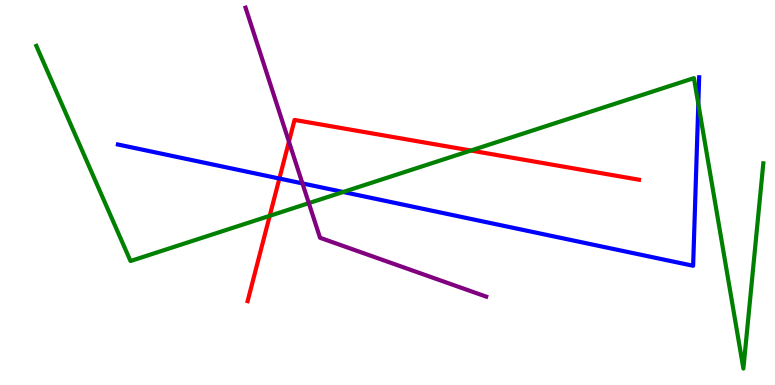[{'lines': ['blue', 'red'], 'intersections': [{'x': 3.6, 'y': 5.36}]}, {'lines': ['green', 'red'], 'intersections': [{'x': 3.48, 'y': 4.39}, {'x': 6.08, 'y': 6.09}]}, {'lines': ['purple', 'red'], 'intersections': [{'x': 3.73, 'y': 6.32}]}, {'lines': ['blue', 'green'], 'intersections': [{'x': 4.43, 'y': 5.01}, {'x': 9.01, 'y': 7.3}]}, {'lines': ['blue', 'purple'], 'intersections': [{'x': 3.9, 'y': 5.24}]}, {'lines': ['green', 'purple'], 'intersections': [{'x': 3.98, 'y': 4.72}]}]